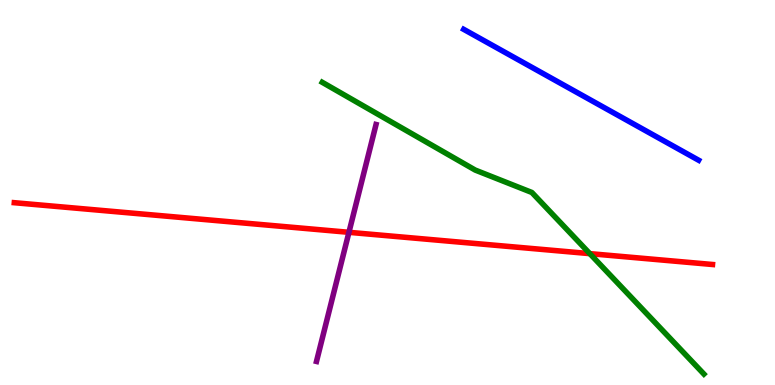[{'lines': ['blue', 'red'], 'intersections': []}, {'lines': ['green', 'red'], 'intersections': [{'x': 7.61, 'y': 3.41}]}, {'lines': ['purple', 'red'], 'intersections': [{'x': 4.5, 'y': 3.97}]}, {'lines': ['blue', 'green'], 'intersections': []}, {'lines': ['blue', 'purple'], 'intersections': []}, {'lines': ['green', 'purple'], 'intersections': []}]